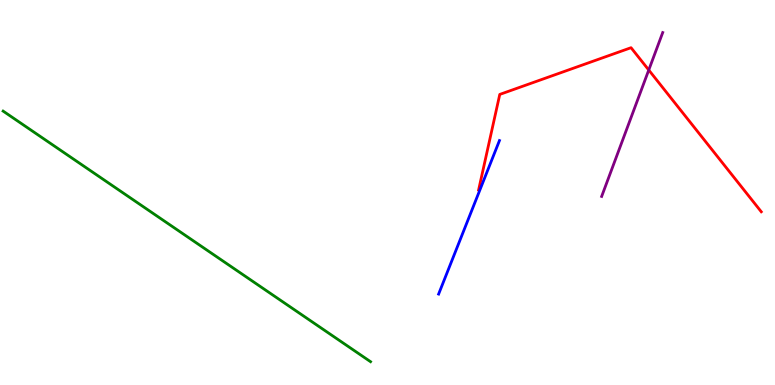[{'lines': ['blue', 'red'], 'intersections': []}, {'lines': ['green', 'red'], 'intersections': []}, {'lines': ['purple', 'red'], 'intersections': [{'x': 8.37, 'y': 8.18}]}, {'lines': ['blue', 'green'], 'intersections': []}, {'lines': ['blue', 'purple'], 'intersections': []}, {'lines': ['green', 'purple'], 'intersections': []}]